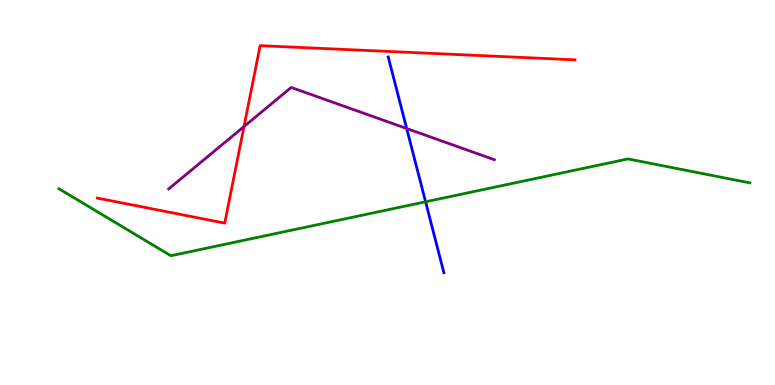[{'lines': ['blue', 'red'], 'intersections': []}, {'lines': ['green', 'red'], 'intersections': []}, {'lines': ['purple', 'red'], 'intersections': [{'x': 3.15, 'y': 6.71}]}, {'lines': ['blue', 'green'], 'intersections': [{'x': 5.49, 'y': 4.76}]}, {'lines': ['blue', 'purple'], 'intersections': [{'x': 5.25, 'y': 6.66}]}, {'lines': ['green', 'purple'], 'intersections': []}]